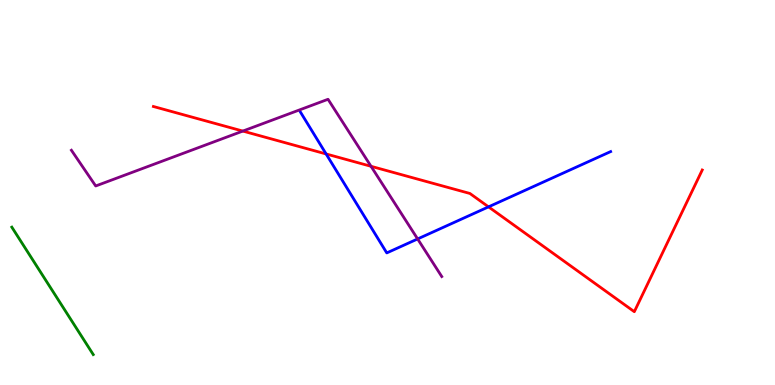[{'lines': ['blue', 'red'], 'intersections': [{'x': 4.21, 'y': 6.0}, {'x': 6.3, 'y': 4.63}]}, {'lines': ['green', 'red'], 'intersections': []}, {'lines': ['purple', 'red'], 'intersections': [{'x': 3.13, 'y': 6.6}, {'x': 4.79, 'y': 5.68}]}, {'lines': ['blue', 'green'], 'intersections': []}, {'lines': ['blue', 'purple'], 'intersections': [{'x': 5.39, 'y': 3.79}]}, {'lines': ['green', 'purple'], 'intersections': []}]